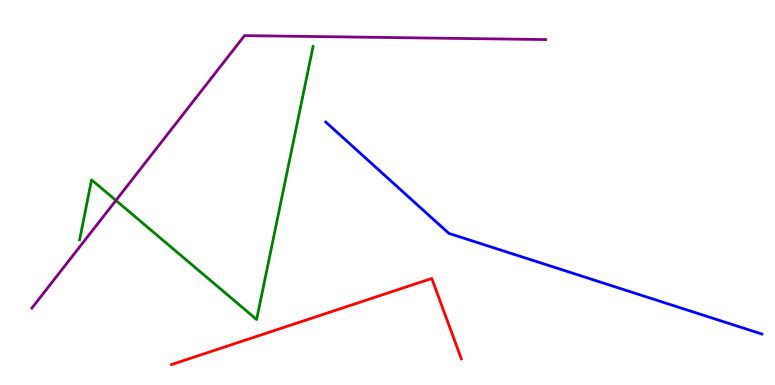[{'lines': ['blue', 'red'], 'intersections': []}, {'lines': ['green', 'red'], 'intersections': []}, {'lines': ['purple', 'red'], 'intersections': []}, {'lines': ['blue', 'green'], 'intersections': []}, {'lines': ['blue', 'purple'], 'intersections': []}, {'lines': ['green', 'purple'], 'intersections': [{'x': 1.5, 'y': 4.79}]}]